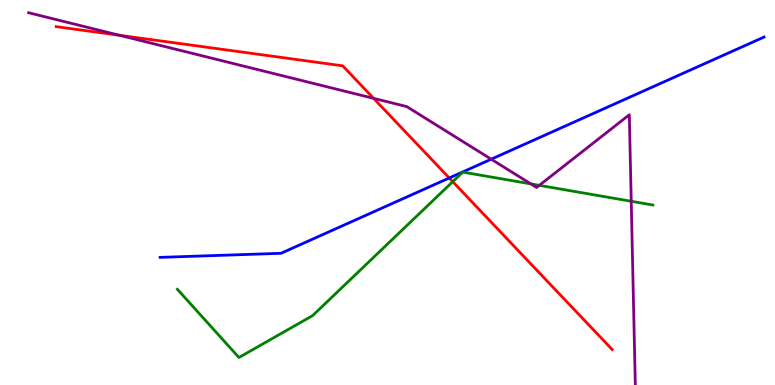[{'lines': ['blue', 'red'], 'intersections': [{'x': 5.8, 'y': 5.38}]}, {'lines': ['green', 'red'], 'intersections': [{'x': 5.84, 'y': 5.28}]}, {'lines': ['purple', 'red'], 'intersections': [{'x': 1.54, 'y': 9.08}, {'x': 4.82, 'y': 7.45}]}, {'lines': ['blue', 'green'], 'intersections': []}, {'lines': ['blue', 'purple'], 'intersections': [{'x': 6.34, 'y': 5.86}]}, {'lines': ['green', 'purple'], 'intersections': [{'x': 6.85, 'y': 5.22}, {'x': 6.96, 'y': 5.19}, {'x': 8.14, 'y': 4.77}]}]